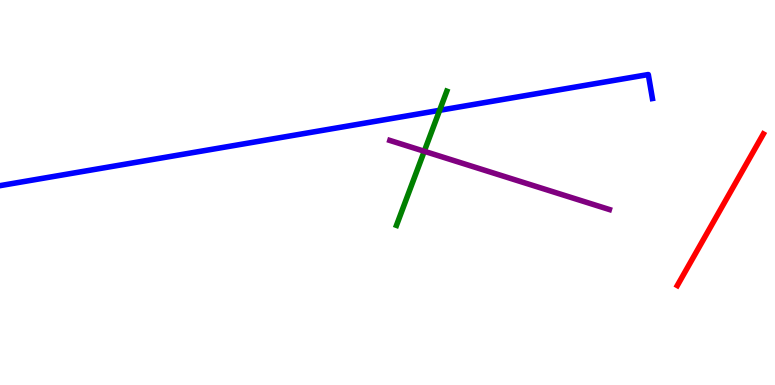[{'lines': ['blue', 'red'], 'intersections': []}, {'lines': ['green', 'red'], 'intersections': []}, {'lines': ['purple', 'red'], 'intersections': []}, {'lines': ['blue', 'green'], 'intersections': [{'x': 5.67, 'y': 7.13}]}, {'lines': ['blue', 'purple'], 'intersections': []}, {'lines': ['green', 'purple'], 'intersections': [{'x': 5.47, 'y': 6.07}]}]